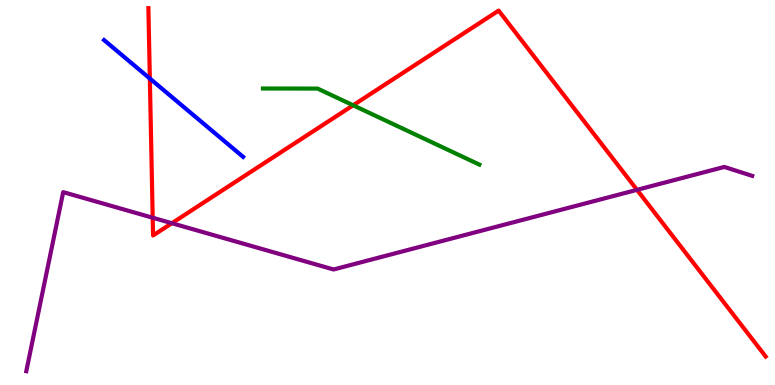[{'lines': ['blue', 'red'], 'intersections': [{'x': 1.93, 'y': 7.96}]}, {'lines': ['green', 'red'], 'intersections': [{'x': 4.56, 'y': 7.27}]}, {'lines': ['purple', 'red'], 'intersections': [{'x': 1.97, 'y': 4.34}, {'x': 2.22, 'y': 4.2}, {'x': 8.22, 'y': 5.07}]}, {'lines': ['blue', 'green'], 'intersections': []}, {'lines': ['blue', 'purple'], 'intersections': []}, {'lines': ['green', 'purple'], 'intersections': []}]